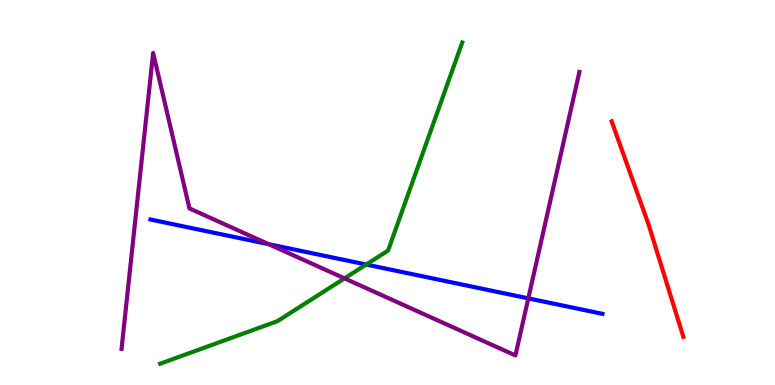[{'lines': ['blue', 'red'], 'intersections': []}, {'lines': ['green', 'red'], 'intersections': []}, {'lines': ['purple', 'red'], 'intersections': []}, {'lines': ['blue', 'green'], 'intersections': [{'x': 4.72, 'y': 3.13}]}, {'lines': ['blue', 'purple'], 'intersections': [{'x': 3.47, 'y': 3.66}, {'x': 6.82, 'y': 2.25}]}, {'lines': ['green', 'purple'], 'intersections': [{'x': 4.45, 'y': 2.77}]}]